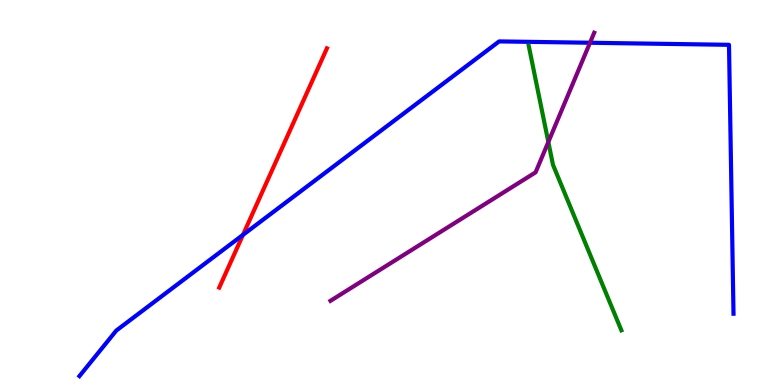[{'lines': ['blue', 'red'], 'intersections': [{'x': 3.14, 'y': 3.9}]}, {'lines': ['green', 'red'], 'intersections': []}, {'lines': ['purple', 'red'], 'intersections': []}, {'lines': ['blue', 'green'], 'intersections': []}, {'lines': ['blue', 'purple'], 'intersections': [{'x': 7.61, 'y': 8.89}]}, {'lines': ['green', 'purple'], 'intersections': [{'x': 7.08, 'y': 6.31}]}]